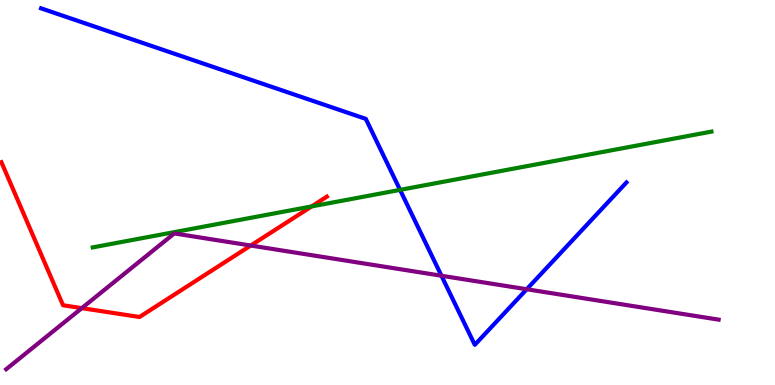[{'lines': ['blue', 'red'], 'intersections': []}, {'lines': ['green', 'red'], 'intersections': [{'x': 4.02, 'y': 4.64}]}, {'lines': ['purple', 'red'], 'intersections': [{'x': 1.06, 'y': 2.0}, {'x': 3.24, 'y': 3.62}]}, {'lines': ['blue', 'green'], 'intersections': [{'x': 5.16, 'y': 5.07}]}, {'lines': ['blue', 'purple'], 'intersections': [{'x': 5.7, 'y': 2.84}, {'x': 6.8, 'y': 2.49}]}, {'lines': ['green', 'purple'], 'intersections': []}]